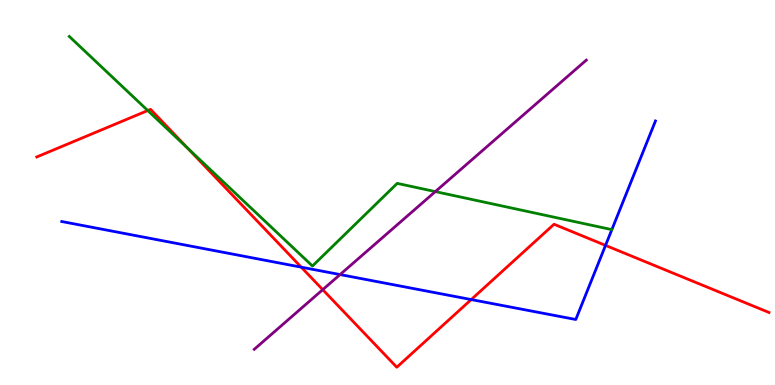[{'lines': ['blue', 'red'], 'intersections': [{'x': 3.89, 'y': 3.06}, {'x': 6.08, 'y': 2.22}, {'x': 7.81, 'y': 3.63}]}, {'lines': ['green', 'red'], 'intersections': [{'x': 1.91, 'y': 7.13}, {'x': 2.42, 'y': 6.15}]}, {'lines': ['purple', 'red'], 'intersections': [{'x': 4.16, 'y': 2.48}]}, {'lines': ['blue', 'green'], 'intersections': []}, {'lines': ['blue', 'purple'], 'intersections': [{'x': 4.39, 'y': 2.87}]}, {'lines': ['green', 'purple'], 'intersections': [{'x': 5.62, 'y': 5.02}]}]